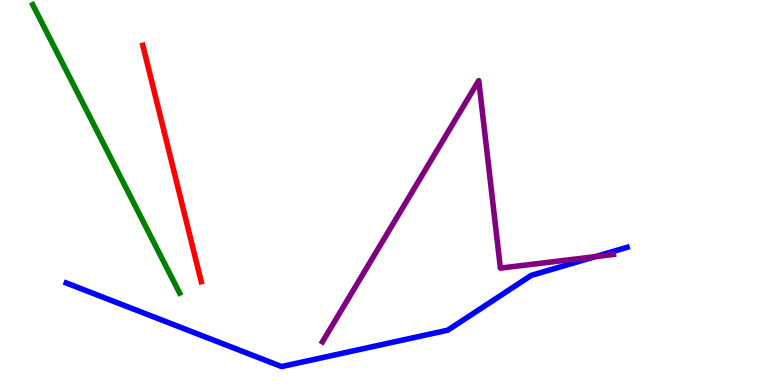[{'lines': ['blue', 'red'], 'intersections': []}, {'lines': ['green', 'red'], 'intersections': []}, {'lines': ['purple', 'red'], 'intersections': []}, {'lines': ['blue', 'green'], 'intersections': []}, {'lines': ['blue', 'purple'], 'intersections': [{'x': 7.68, 'y': 3.33}]}, {'lines': ['green', 'purple'], 'intersections': []}]